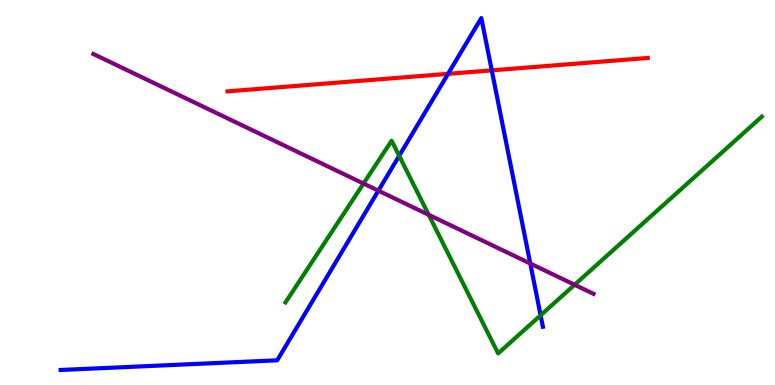[{'lines': ['blue', 'red'], 'intersections': [{'x': 5.78, 'y': 8.08}, {'x': 6.35, 'y': 8.17}]}, {'lines': ['green', 'red'], 'intersections': []}, {'lines': ['purple', 'red'], 'intersections': []}, {'lines': ['blue', 'green'], 'intersections': [{'x': 5.15, 'y': 5.95}, {'x': 6.98, 'y': 1.81}]}, {'lines': ['blue', 'purple'], 'intersections': [{'x': 4.88, 'y': 5.05}, {'x': 6.84, 'y': 3.16}]}, {'lines': ['green', 'purple'], 'intersections': [{'x': 4.69, 'y': 5.23}, {'x': 5.53, 'y': 4.42}, {'x': 7.41, 'y': 2.6}]}]